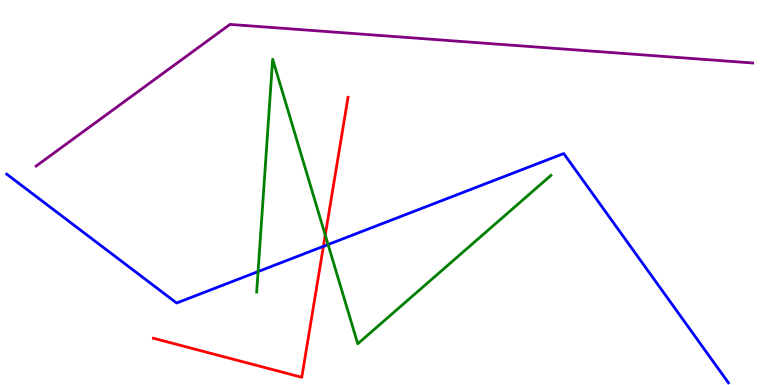[{'lines': ['blue', 'red'], 'intersections': [{'x': 4.17, 'y': 3.6}]}, {'lines': ['green', 'red'], 'intersections': [{'x': 4.2, 'y': 3.89}]}, {'lines': ['purple', 'red'], 'intersections': []}, {'lines': ['blue', 'green'], 'intersections': [{'x': 3.33, 'y': 2.95}, {'x': 4.23, 'y': 3.65}]}, {'lines': ['blue', 'purple'], 'intersections': []}, {'lines': ['green', 'purple'], 'intersections': []}]